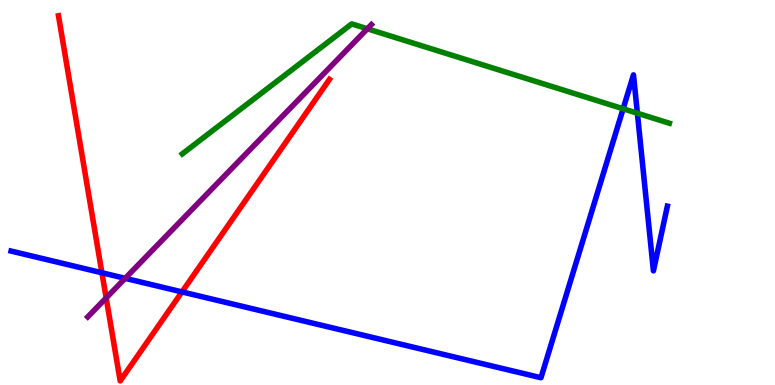[{'lines': ['blue', 'red'], 'intersections': [{'x': 1.32, 'y': 2.91}, {'x': 2.35, 'y': 2.42}]}, {'lines': ['green', 'red'], 'intersections': []}, {'lines': ['purple', 'red'], 'intersections': [{'x': 1.37, 'y': 2.26}]}, {'lines': ['blue', 'green'], 'intersections': [{'x': 8.04, 'y': 7.17}, {'x': 8.22, 'y': 7.06}]}, {'lines': ['blue', 'purple'], 'intersections': [{'x': 1.61, 'y': 2.77}]}, {'lines': ['green', 'purple'], 'intersections': [{'x': 4.74, 'y': 9.25}]}]